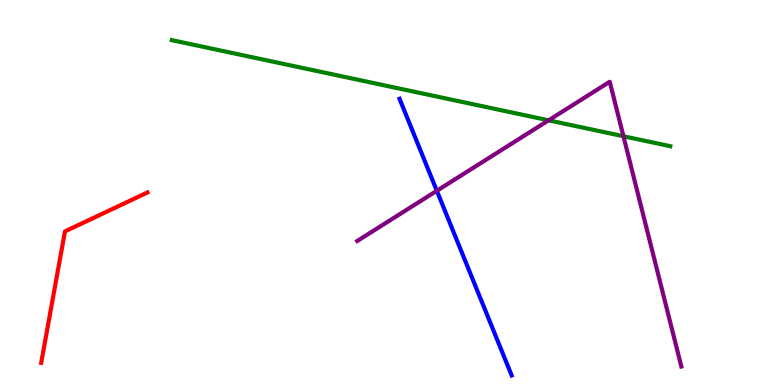[{'lines': ['blue', 'red'], 'intersections': []}, {'lines': ['green', 'red'], 'intersections': []}, {'lines': ['purple', 'red'], 'intersections': []}, {'lines': ['blue', 'green'], 'intersections': []}, {'lines': ['blue', 'purple'], 'intersections': [{'x': 5.64, 'y': 5.04}]}, {'lines': ['green', 'purple'], 'intersections': [{'x': 7.08, 'y': 6.87}, {'x': 8.04, 'y': 6.46}]}]